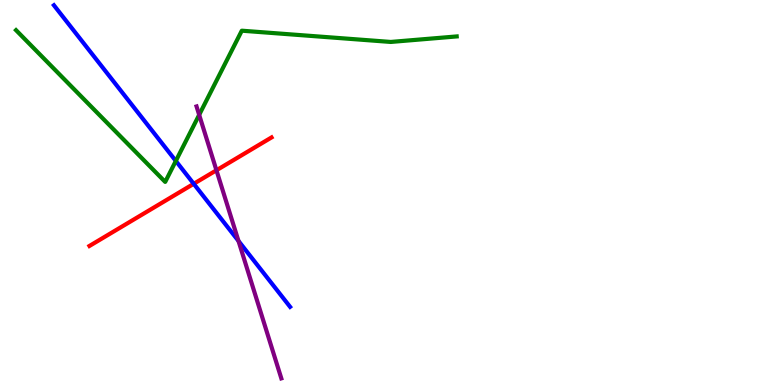[{'lines': ['blue', 'red'], 'intersections': [{'x': 2.5, 'y': 5.23}]}, {'lines': ['green', 'red'], 'intersections': []}, {'lines': ['purple', 'red'], 'intersections': [{'x': 2.79, 'y': 5.58}]}, {'lines': ['blue', 'green'], 'intersections': [{'x': 2.27, 'y': 5.82}]}, {'lines': ['blue', 'purple'], 'intersections': [{'x': 3.08, 'y': 3.74}]}, {'lines': ['green', 'purple'], 'intersections': [{'x': 2.57, 'y': 7.02}]}]